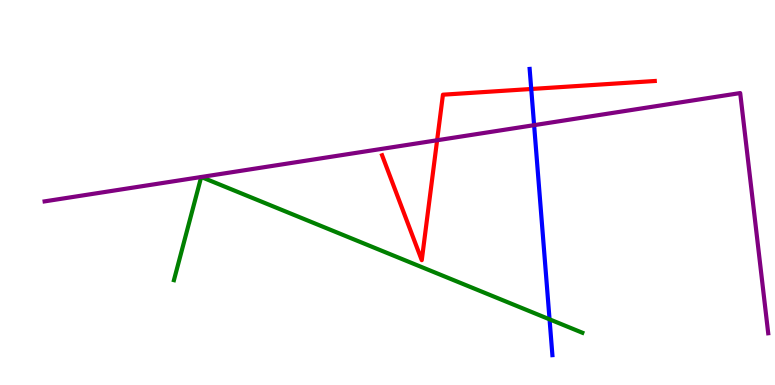[{'lines': ['blue', 'red'], 'intersections': [{'x': 6.85, 'y': 7.69}]}, {'lines': ['green', 'red'], 'intersections': []}, {'lines': ['purple', 'red'], 'intersections': [{'x': 5.64, 'y': 6.36}]}, {'lines': ['blue', 'green'], 'intersections': [{'x': 7.09, 'y': 1.71}]}, {'lines': ['blue', 'purple'], 'intersections': [{'x': 6.89, 'y': 6.75}]}, {'lines': ['green', 'purple'], 'intersections': []}]